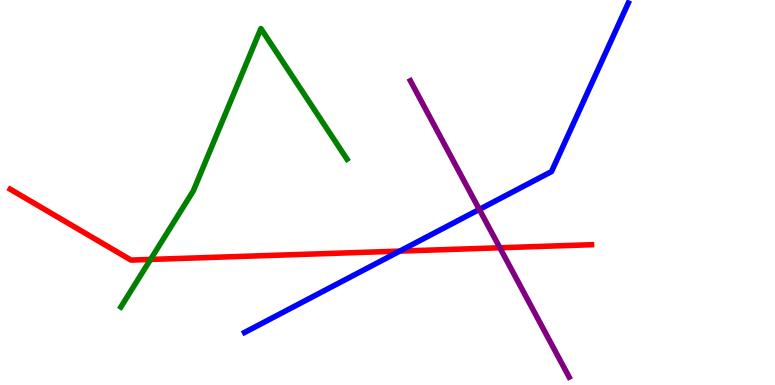[{'lines': ['blue', 'red'], 'intersections': [{'x': 5.16, 'y': 3.48}]}, {'lines': ['green', 'red'], 'intersections': [{'x': 1.94, 'y': 3.26}]}, {'lines': ['purple', 'red'], 'intersections': [{'x': 6.45, 'y': 3.56}]}, {'lines': ['blue', 'green'], 'intersections': []}, {'lines': ['blue', 'purple'], 'intersections': [{'x': 6.18, 'y': 4.56}]}, {'lines': ['green', 'purple'], 'intersections': []}]